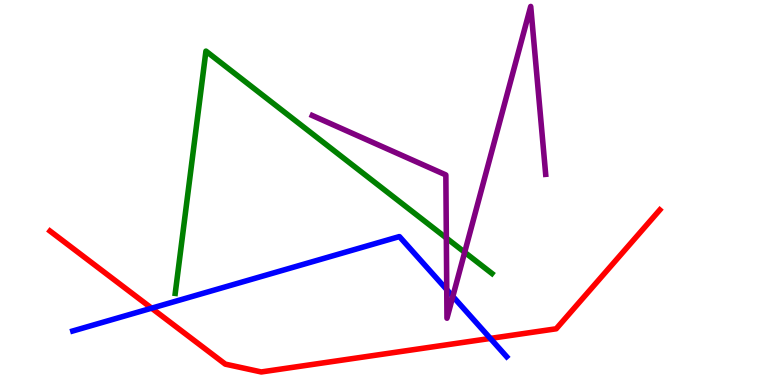[{'lines': ['blue', 'red'], 'intersections': [{'x': 1.96, 'y': 2.0}, {'x': 6.33, 'y': 1.21}]}, {'lines': ['green', 'red'], 'intersections': []}, {'lines': ['purple', 'red'], 'intersections': []}, {'lines': ['blue', 'green'], 'intersections': []}, {'lines': ['blue', 'purple'], 'intersections': [{'x': 5.76, 'y': 2.48}, {'x': 5.84, 'y': 2.3}]}, {'lines': ['green', 'purple'], 'intersections': [{'x': 5.76, 'y': 3.82}, {'x': 6.0, 'y': 3.45}]}]